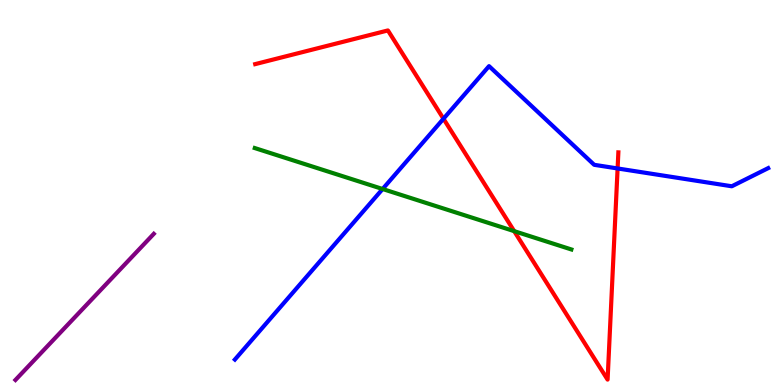[{'lines': ['blue', 'red'], 'intersections': [{'x': 5.72, 'y': 6.92}, {'x': 7.97, 'y': 5.62}]}, {'lines': ['green', 'red'], 'intersections': [{'x': 6.63, 'y': 4.0}]}, {'lines': ['purple', 'red'], 'intersections': []}, {'lines': ['blue', 'green'], 'intersections': [{'x': 4.94, 'y': 5.09}]}, {'lines': ['blue', 'purple'], 'intersections': []}, {'lines': ['green', 'purple'], 'intersections': []}]